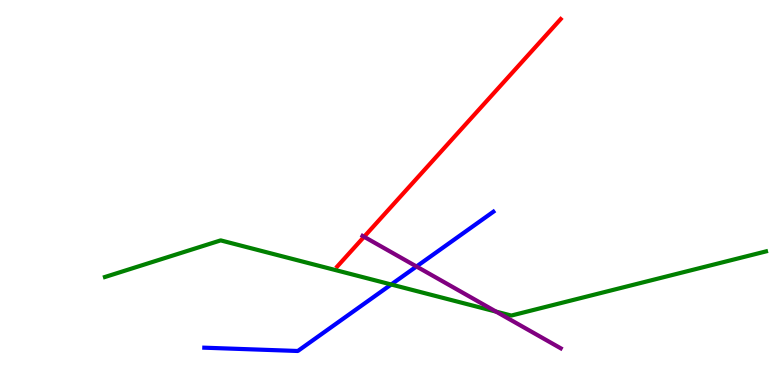[{'lines': ['blue', 'red'], 'intersections': []}, {'lines': ['green', 'red'], 'intersections': []}, {'lines': ['purple', 'red'], 'intersections': [{'x': 4.7, 'y': 3.85}]}, {'lines': ['blue', 'green'], 'intersections': [{'x': 5.05, 'y': 2.61}]}, {'lines': ['blue', 'purple'], 'intersections': [{'x': 5.37, 'y': 3.08}]}, {'lines': ['green', 'purple'], 'intersections': [{'x': 6.4, 'y': 1.91}]}]